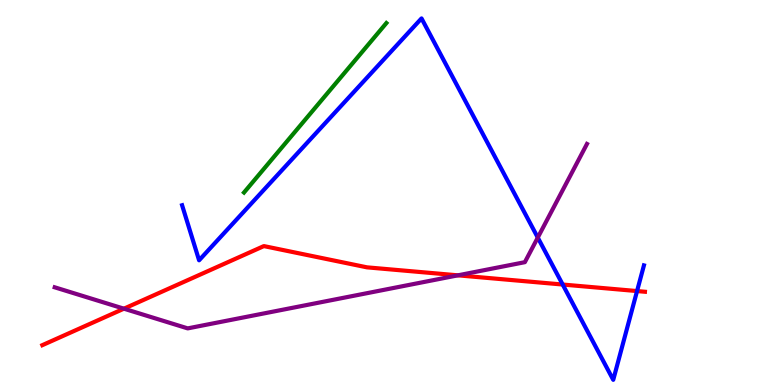[{'lines': ['blue', 'red'], 'intersections': [{'x': 7.26, 'y': 2.61}, {'x': 8.22, 'y': 2.44}]}, {'lines': ['green', 'red'], 'intersections': []}, {'lines': ['purple', 'red'], 'intersections': [{'x': 1.6, 'y': 1.98}, {'x': 5.91, 'y': 2.85}]}, {'lines': ['blue', 'green'], 'intersections': []}, {'lines': ['blue', 'purple'], 'intersections': [{'x': 6.94, 'y': 3.83}]}, {'lines': ['green', 'purple'], 'intersections': []}]